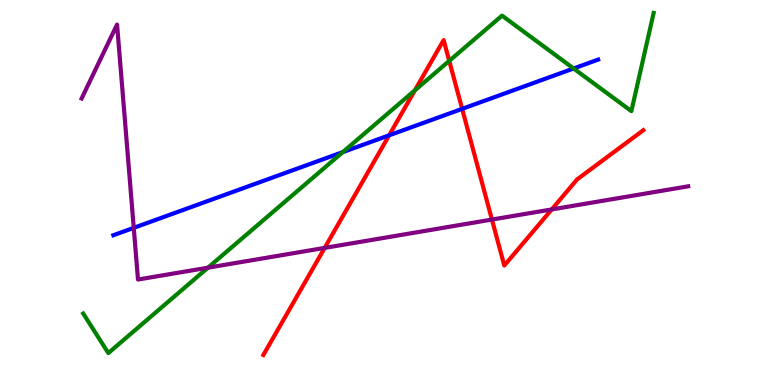[{'lines': ['blue', 'red'], 'intersections': [{'x': 5.02, 'y': 6.49}, {'x': 5.96, 'y': 7.17}]}, {'lines': ['green', 'red'], 'intersections': [{'x': 5.35, 'y': 7.65}, {'x': 5.8, 'y': 8.42}]}, {'lines': ['purple', 'red'], 'intersections': [{'x': 4.19, 'y': 3.56}, {'x': 6.35, 'y': 4.3}, {'x': 7.12, 'y': 4.56}]}, {'lines': ['blue', 'green'], 'intersections': [{'x': 4.42, 'y': 6.05}, {'x': 7.4, 'y': 8.22}]}, {'lines': ['blue', 'purple'], 'intersections': [{'x': 1.73, 'y': 4.08}]}, {'lines': ['green', 'purple'], 'intersections': [{'x': 2.68, 'y': 3.05}]}]